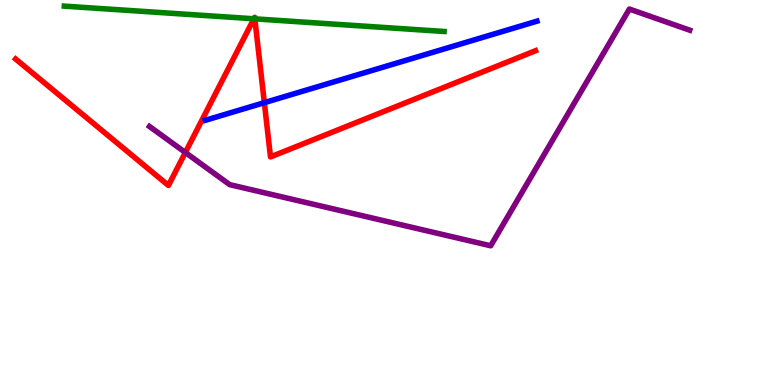[{'lines': ['blue', 'red'], 'intersections': [{'x': 3.41, 'y': 7.33}]}, {'lines': ['green', 'red'], 'intersections': [{'x': 3.28, 'y': 9.51}, {'x': 3.29, 'y': 9.51}]}, {'lines': ['purple', 'red'], 'intersections': [{'x': 2.39, 'y': 6.04}]}, {'lines': ['blue', 'green'], 'intersections': []}, {'lines': ['blue', 'purple'], 'intersections': []}, {'lines': ['green', 'purple'], 'intersections': []}]